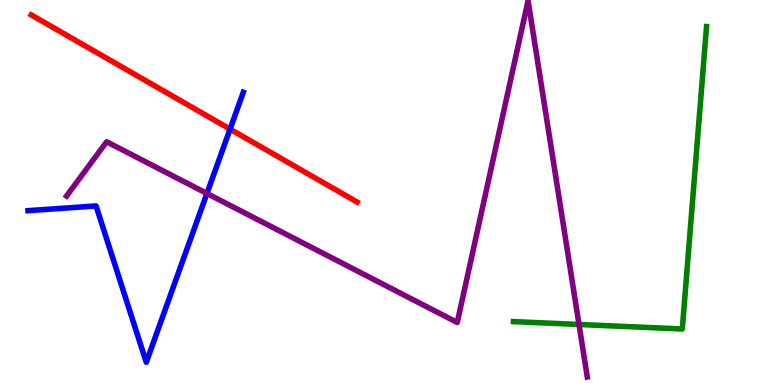[{'lines': ['blue', 'red'], 'intersections': [{'x': 2.97, 'y': 6.65}]}, {'lines': ['green', 'red'], 'intersections': []}, {'lines': ['purple', 'red'], 'intersections': []}, {'lines': ['blue', 'green'], 'intersections': []}, {'lines': ['blue', 'purple'], 'intersections': [{'x': 2.67, 'y': 4.97}]}, {'lines': ['green', 'purple'], 'intersections': [{'x': 7.47, 'y': 1.57}]}]